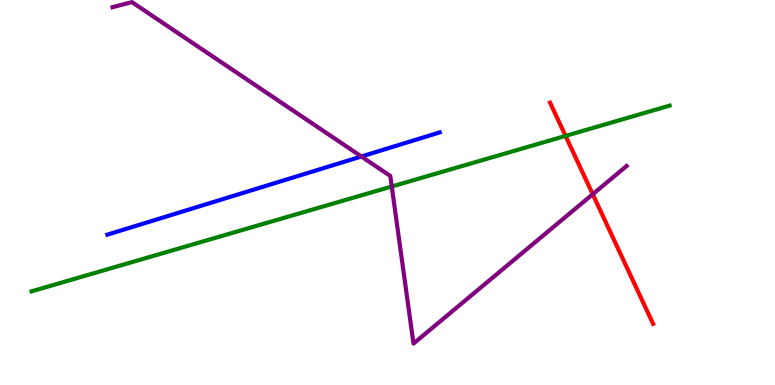[{'lines': ['blue', 'red'], 'intersections': []}, {'lines': ['green', 'red'], 'intersections': [{'x': 7.3, 'y': 6.47}]}, {'lines': ['purple', 'red'], 'intersections': [{'x': 7.65, 'y': 4.95}]}, {'lines': ['blue', 'green'], 'intersections': []}, {'lines': ['blue', 'purple'], 'intersections': [{'x': 4.66, 'y': 5.94}]}, {'lines': ['green', 'purple'], 'intersections': [{'x': 5.05, 'y': 5.16}]}]